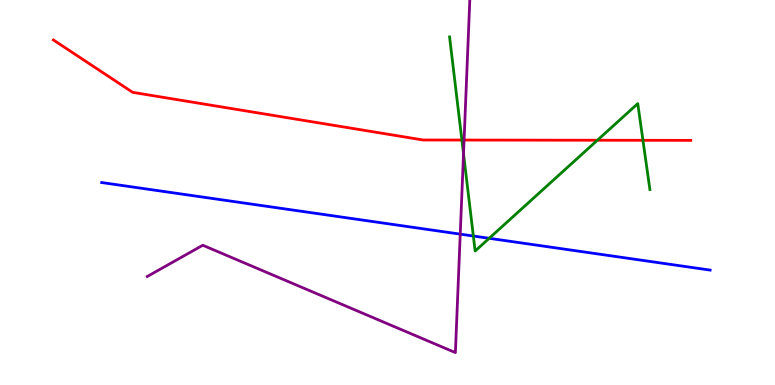[{'lines': ['blue', 'red'], 'intersections': []}, {'lines': ['green', 'red'], 'intersections': [{'x': 5.96, 'y': 6.36}, {'x': 7.71, 'y': 6.36}, {'x': 8.3, 'y': 6.36}]}, {'lines': ['purple', 'red'], 'intersections': [{'x': 5.99, 'y': 6.36}]}, {'lines': ['blue', 'green'], 'intersections': [{'x': 6.11, 'y': 3.87}, {'x': 6.31, 'y': 3.81}]}, {'lines': ['blue', 'purple'], 'intersections': [{'x': 5.94, 'y': 3.92}]}, {'lines': ['green', 'purple'], 'intersections': [{'x': 5.98, 'y': 6.01}]}]